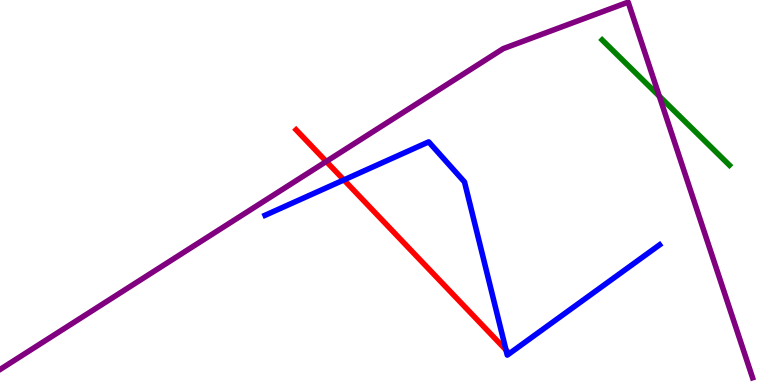[{'lines': ['blue', 'red'], 'intersections': [{'x': 4.44, 'y': 5.33}, {'x': 6.53, 'y': 0.91}]}, {'lines': ['green', 'red'], 'intersections': []}, {'lines': ['purple', 'red'], 'intersections': [{'x': 4.21, 'y': 5.81}]}, {'lines': ['blue', 'green'], 'intersections': []}, {'lines': ['blue', 'purple'], 'intersections': []}, {'lines': ['green', 'purple'], 'intersections': [{'x': 8.51, 'y': 7.5}]}]